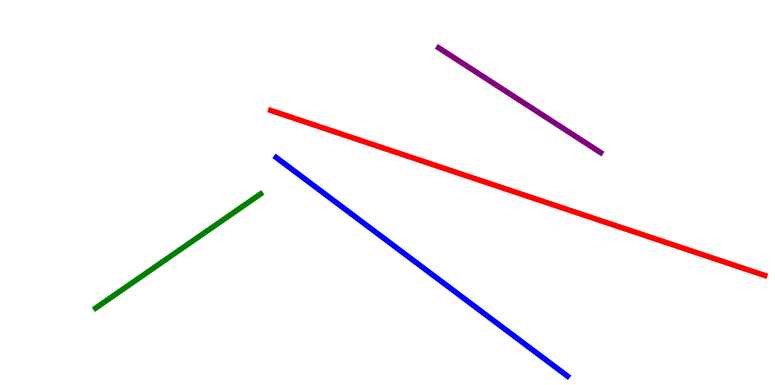[{'lines': ['blue', 'red'], 'intersections': []}, {'lines': ['green', 'red'], 'intersections': []}, {'lines': ['purple', 'red'], 'intersections': []}, {'lines': ['blue', 'green'], 'intersections': []}, {'lines': ['blue', 'purple'], 'intersections': []}, {'lines': ['green', 'purple'], 'intersections': []}]